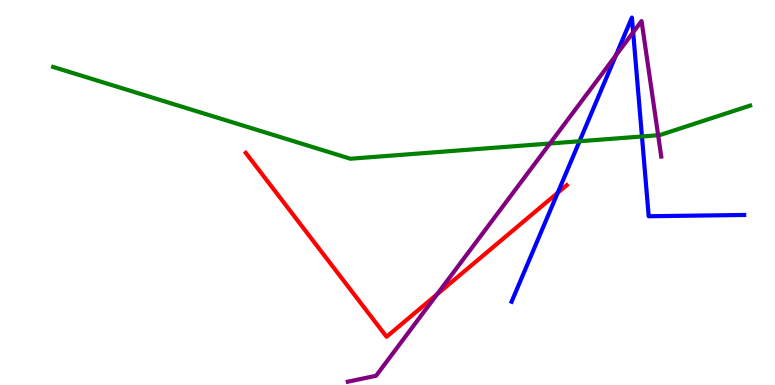[{'lines': ['blue', 'red'], 'intersections': [{'x': 7.2, 'y': 4.99}]}, {'lines': ['green', 'red'], 'intersections': []}, {'lines': ['purple', 'red'], 'intersections': [{'x': 5.64, 'y': 2.36}]}, {'lines': ['blue', 'green'], 'intersections': [{'x': 7.48, 'y': 6.33}, {'x': 8.28, 'y': 6.46}]}, {'lines': ['blue', 'purple'], 'intersections': [{'x': 7.95, 'y': 8.56}, {'x': 8.17, 'y': 9.16}]}, {'lines': ['green', 'purple'], 'intersections': [{'x': 7.1, 'y': 6.27}, {'x': 8.49, 'y': 6.49}]}]